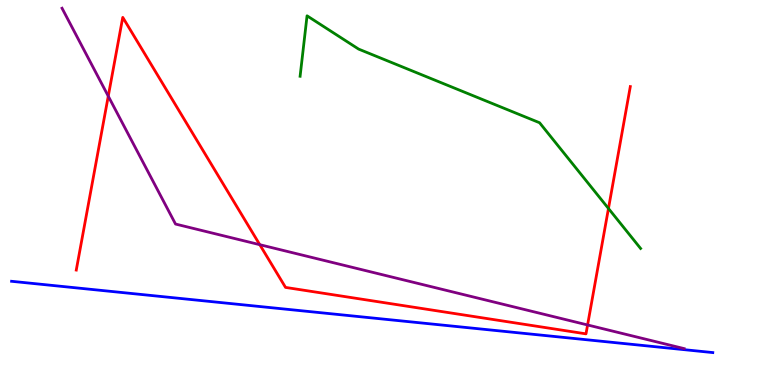[{'lines': ['blue', 'red'], 'intersections': []}, {'lines': ['green', 'red'], 'intersections': [{'x': 7.85, 'y': 4.59}]}, {'lines': ['purple', 'red'], 'intersections': [{'x': 1.4, 'y': 7.5}, {'x': 3.35, 'y': 3.64}, {'x': 7.58, 'y': 1.56}]}, {'lines': ['blue', 'green'], 'intersections': []}, {'lines': ['blue', 'purple'], 'intersections': []}, {'lines': ['green', 'purple'], 'intersections': []}]